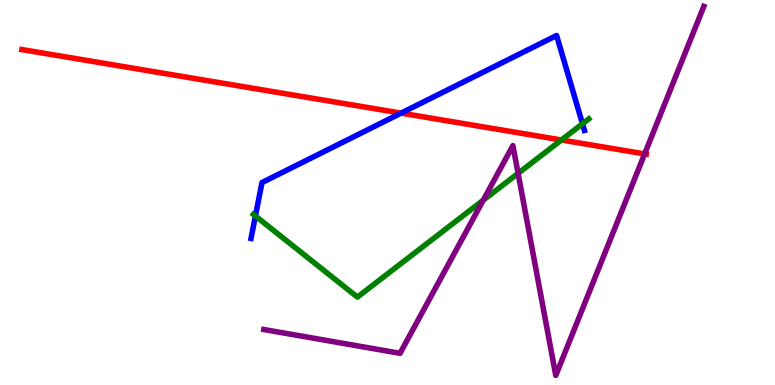[{'lines': ['blue', 'red'], 'intersections': [{'x': 5.18, 'y': 7.06}]}, {'lines': ['green', 'red'], 'intersections': [{'x': 7.24, 'y': 6.36}]}, {'lines': ['purple', 'red'], 'intersections': [{'x': 8.32, 'y': 6.0}]}, {'lines': ['blue', 'green'], 'intersections': [{'x': 3.3, 'y': 4.39}, {'x': 7.52, 'y': 6.79}]}, {'lines': ['blue', 'purple'], 'intersections': []}, {'lines': ['green', 'purple'], 'intersections': [{'x': 6.24, 'y': 4.8}, {'x': 6.69, 'y': 5.5}]}]